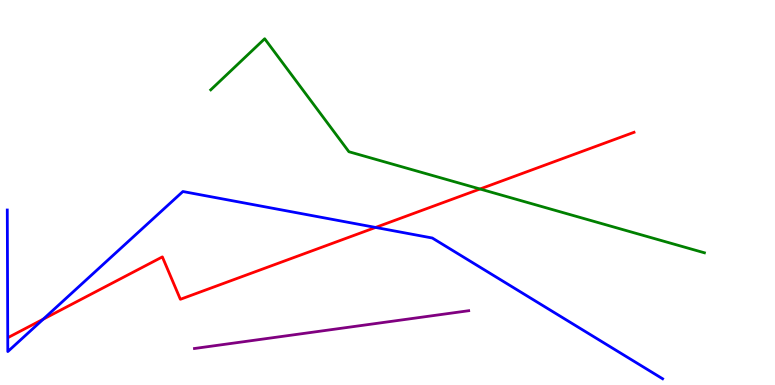[{'lines': ['blue', 'red'], 'intersections': [{'x': 0.558, 'y': 1.71}, {'x': 4.85, 'y': 4.09}]}, {'lines': ['green', 'red'], 'intersections': [{'x': 6.19, 'y': 5.09}]}, {'lines': ['purple', 'red'], 'intersections': []}, {'lines': ['blue', 'green'], 'intersections': []}, {'lines': ['blue', 'purple'], 'intersections': []}, {'lines': ['green', 'purple'], 'intersections': []}]